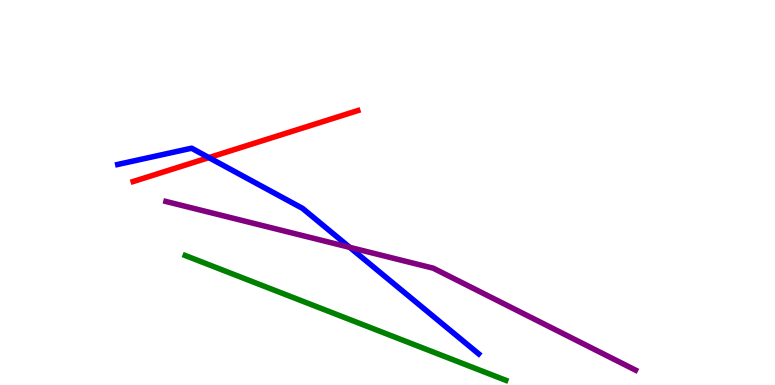[{'lines': ['blue', 'red'], 'intersections': [{'x': 2.7, 'y': 5.91}]}, {'lines': ['green', 'red'], 'intersections': []}, {'lines': ['purple', 'red'], 'intersections': []}, {'lines': ['blue', 'green'], 'intersections': []}, {'lines': ['blue', 'purple'], 'intersections': [{'x': 4.51, 'y': 3.58}]}, {'lines': ['green', 'purple'], 'intersections': []}]